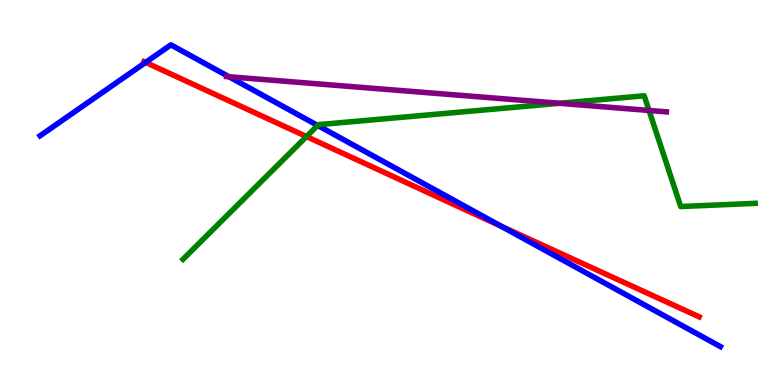[{'lines': ['blue', 'red'], 'intersections': [{'x': 1.88, 'y': 8.38}, {'x': 6.47, 'y': 4.12}]}, {'lines': ['green', 'red'], 'intersections': [{'x': 3.95, 'y': 6.45}]}, {'lines': ['purple', 'red'], 'intersections': []}, {'lines': ['blue', 'green'], 'intersections': [{'x': 4.1, 'y': 6.74}]}, {'lines': ['blue', 'purple'], 'intersections': [{'x': 2.95, 'y': 8.01}]}, {'lines': ['green', 'purple'], 'intersections': [{'x': 7.22, 'y': 7.32}, {'x': 8.37, 'y': 7.13}]}]